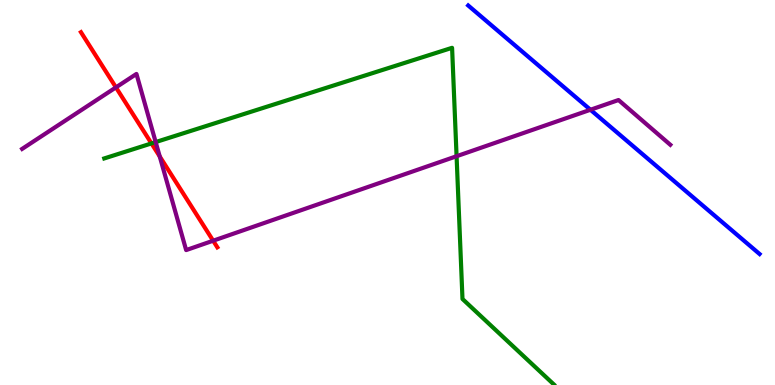[{'lines': ['blue', 'red'], 'intersections': []}, {'lines': ['green', 'red'], 'intersections': [{'x': 1.95, 'y': 6.27}]}, {'lines': ['purple', 'red'], 'intersections': [{'x': 1.5, 'y': 7.73}, {'x': 2.06, 'y': 5.94}, {'x': 2.75, 'y': 3.75}]}, {'lines': ['blue', 'green'], 'intersections': []}, {'lines': ['blue', 'purple'], 'intersections': [{'x': 7.62, 'y': 7.15}]}, {'lines': ['green', 'purple'], 'intersections': [{'x': 2.01, 'y': 6.31}, {'x': 5.89, 'y': 5.94}]}]